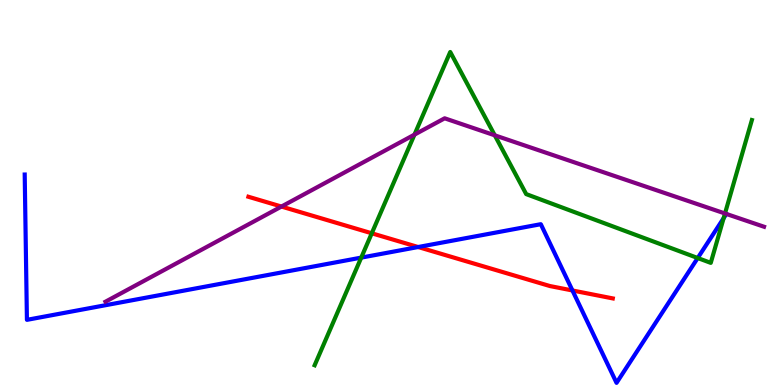[{'lines': ['blue', 'red'], 'intersections': [{'x': 5.4, 'y': 3.58}, {'x': 7.39, 'y': 2.46}]}, {'lines': ['green', 'red'], 'intersections': [{'x': 4.8, 'y': 3.94}]}, {'lines': ['purple', 'red'], 'intersections': [{'x': 3.63, 'y': 4.64}]}, {'lines': ['blue', 'green'], 'intersections': [{'x': 4.66, 'y': 3.31}, {'x': 9.0, 'y': 3.3}, {'x': 9.34, 'y': 4.33}]}, {'lines': ['blue', 'purple'], 'intersections': [{'x': 9.37, 'y': 4.44}]}, {'lines': ['green', 'purple'], 'intersections': [{'x': 5.35, 'y': 6.5}, {'x': 6.38, 'y': 6.49}, {'x': 9.35, 'y': 4.46}]}]